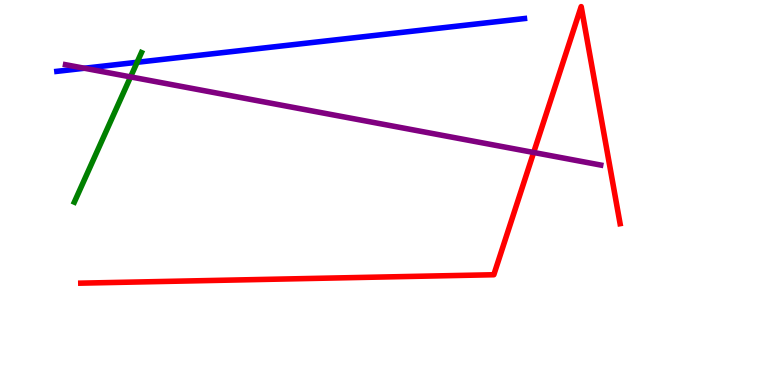[{'lines': ['blue', 'red'], 'intersections': []}, {'lines': ['green', 'red'], 'intersections': []}, {'lines': ['purple', 'red'], 'intersections': [{'x': 6.89, 'y': 6.04}]}, {'lines': ['blue', 'green'], 'intersections': [{'x': 1.77, 'y': 8.38}]}, {'lines': ['blue', 'purple'], 'intersections': [{'x': 1.09, 'y': 8.23}]}, {'lines': ['green', 'purple'], 'intersections': [{'x': 1.68, 'y': 8.0}]}]